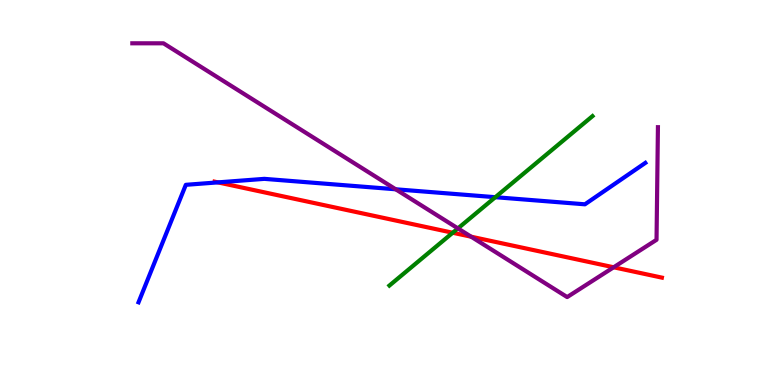[{'lines': ['blue', 'red'], 'intersections': [{'x': 2.81, 'y': 5.26}]}, {'lines': ['green', 'red'], 'intersections': [{'x': 5.84, 'y': 3.95}]}, {'lines': ['purple', 'red'], 'intersections': [{'x': 6.08, 'y': 3.85}, {'x': 7.92, 'y': 3.06}]}, {'lines': ['blue', 'green'], 'intersections': [{'x': 6.39, 'y': 4.88}]}, {'lines': ['blue', 'purple'], 'intersections': [{'x': 5.11, 'y': 5.08}]}, {'lines': ['green', 'purple'], 'intersections': [{'x': 5.91, 'y': 4.07}]}]